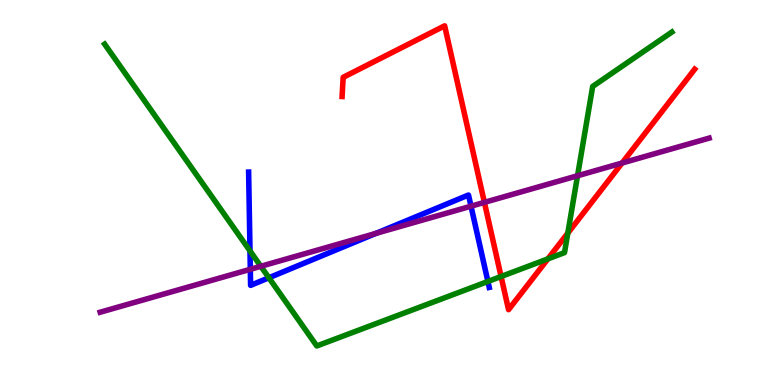[{'lines': ['blue', 'red'], 'intersections': []}, {'lines': ['green', 'red'], 'intersections': [{'x': 6.47, 'y': 2.82}, {'x': 7.07, 'y': 3.28}, {'x': 7.33, 'y': 3.94}]}, {'lines': ['purple', 'red'], 'intersections': [{'x': 6.25, 'y': 4.74}, {'x': 8.03, 'y': 5.77}]}, {'lines': ['blue', 'green'], 'intersections': [{'x': 3.23, 'y': 3.48}, {'x': 3.47, 'y': 2.79}, {'x': 6.3, 'y': 2.69}]}, {'lines': ['blue', 'purple'], 'intersections': [{'x': 3.23, 'y': 3.01}, {'x': 4.85, 'y': 3.94}, {'x': 6.08, 'y': 4.64}]}, {'lines': ['green', 'purple'], 'intersections': [{'x': 3.37, 'y': 3.08}, {'x': 7.45, 'y': 5.43}]}]